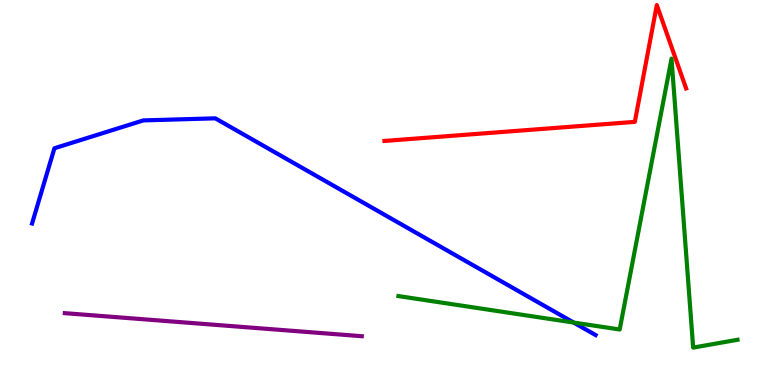[{'lines': ['blue', 'red'], 'intersections': []}, {'lines': ['green', 'red'], 'intersections': []}, {'lines': ['purple', 'red'], 'intersections': []}, {'lines': ['blue', 'green'], 'intersections': [{'x': 7.4, 'y': 1.62}]}, {'lines': ['blue', 'purple'], 'intersections': []}, {'lines': ['green', 'purple'], 'intersections': []}]